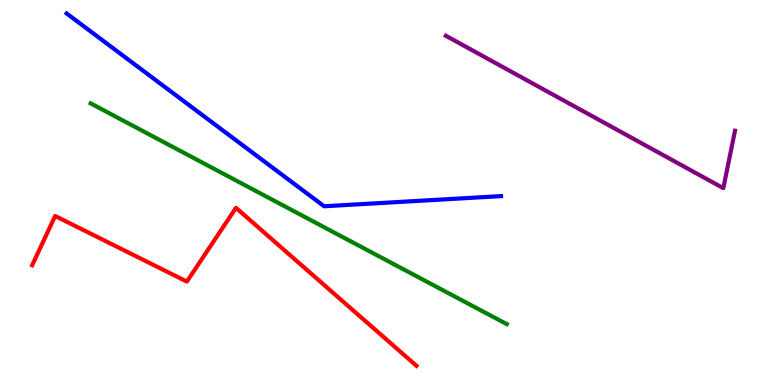[{'lines': ['blue', 'red'], 'intersections': []}, {'lines': ['green', 'red'], 'intersections': []}, {'lines': ['purple', 'red'], 'intersections': []}, {'lines': ['blue', 'green'], 'intersections': []}, {'lines': ['blue', 'purple'], 'intersections': []}, {'lines': ['green', 'purple'], 'intersections': []}]